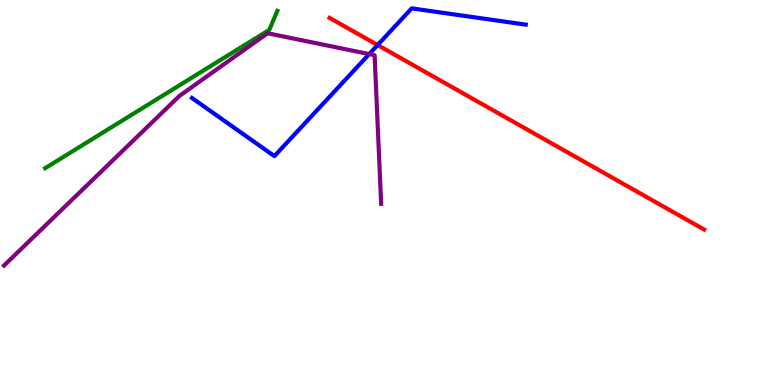[{'lines': ['blue', 'red'], 'intersections': [{'x': 4.87, 'y': 8.83}]}, {'lines': ['green', 'red'], 'intersections': []}, {'lines': ['purple', 'red'], 'intersections': []}, {'lines': ['blue', 'green'], 'intersections': []}, {'lines': ['blue', 'purple'], 'intersections': [{'x': 4.76, 'y': 8.59}]}, {'lines': ['green', 'purple'], 'intersections': []}]